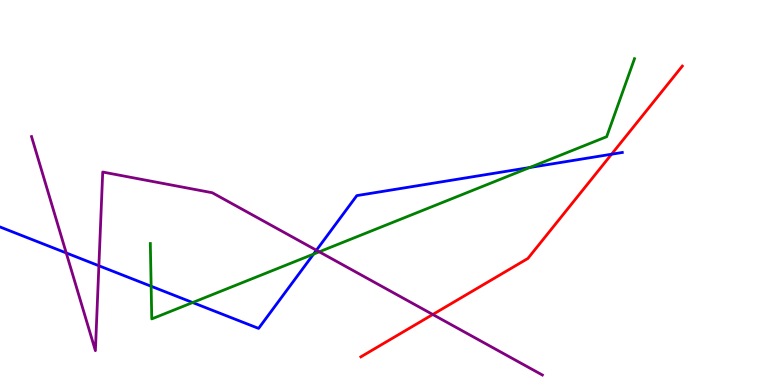[{'lines': ['blue', 'red'], 'intersections': [{'x': 7.89, 'y': 5.99}]}, {'lines': ['green', 'red'], 'intersections': []}, {'lines': ['purple', 'red'], 'intersections': [{'x': 5.58, 'y': 1.83}]}, {'lines': ['blue', 'green'], 'intersections': [{'x': 1.95, 'y': 2.56}, {'x': 2.49, 'y': 2.14}, {'x': 4.05, 'y': 3.4}, {'x': 6.84, 'y': 5.65}]}, {'lines': ['blue', 'purple'], 'intersections': [{'x': 0.855, 'y': 3.43}, {'x': 1.28, 'y': 3.1}, {'x': 4.08, 'y': 3.5}]}, {'lines': ['green', 'purple'], 'intersections': [{'x': 4.12, 'y': 3.46}]}]